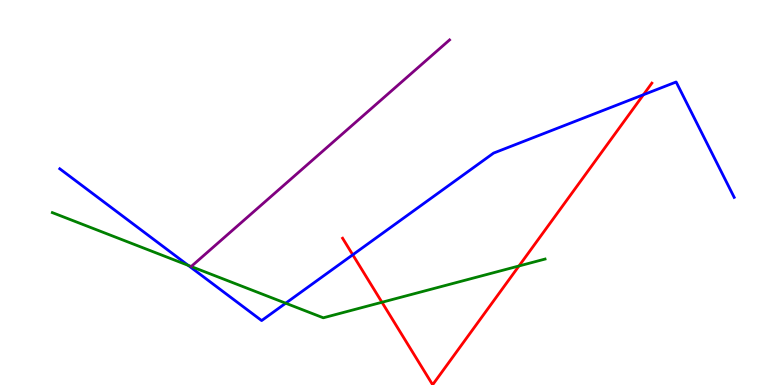[{'lines': ['blue', 'red'], 'intersections': [{'x': 4.55, 'y': 3.38}, {'x': 8.3, 'y': 7.54}]}, {'lines': ['green', 'red'], 'intersections': [{'x': 4.93, 'y': 2.15}, {'x': 6.7, 'y': 3.09}]}, {'lines': ['purple', 'red'], 'intersections': []}, {'lines': ['blue', 'green'], 'intersections': [{'x': 2.43, 'y': 3.11}, {'x': 3.69, 'y': 2.12}]}, {'lines': ['blue', 'purple'], 'intersections': []}, {'lines': ['green', 'purple'], 'intersections': []}]